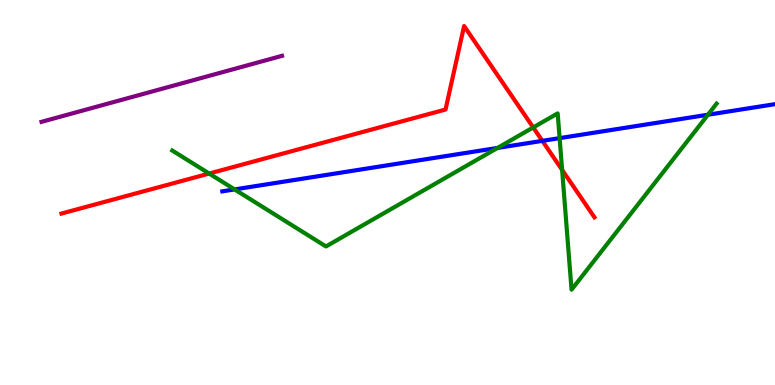[{'lines': ['blue', 'red'], 'intersections': [{'x': 7.0, 'y': 6.34}]}, {'lines': ['green', 'red'], 'intersections': [{'x': 2.7, 'y': 5.49}, {'x': 6.88, 'y': 6.69}, {'x': 7.25, 'y': 5.59}]}, {'lines': ['purple', 'red'], 'intersections': []}, {'lines': ['blue', 'green'], 'intersections': [{'x': 3.03, 'y': 5.08}, {'x': 6.42, 'y': 6.16}, {'x': 7.22, 'y': 6.41}, {'x': 9.13, 'y': 7.02}]}, {'lines': ['blue', 'purple'], 'intersections': []}, {'lines': ['green', 'purple'], 'intersections': []}]